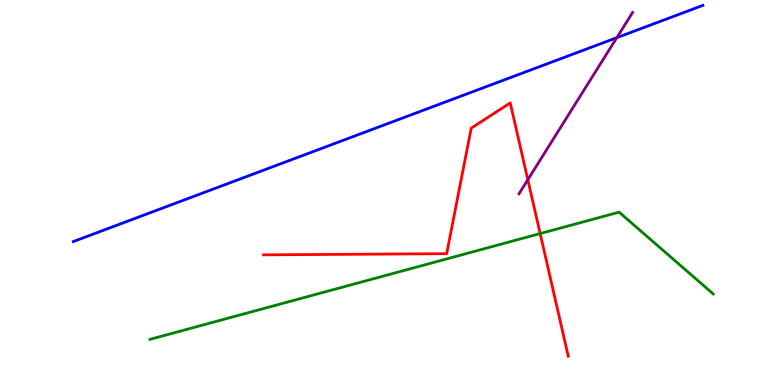[{'lines': ['blue', 'red'], 'intersections': []}, {'lines': ['green', 'red'], 'intersections': [{'x': 6.97, 'y': 3.93}]}, {'lines': ['purple', 'red'], 'intersections': [{'x': 6.81, 'y': 5.33}]}, {'lines': ['blue', 'green'], 'intersections': []}, {'lines': ['blue', 'purple'], 'intersections': [{'x': 7.96, 'y': 9.02}]}, {'lines': ['green', 'purple'], 'intersections': []}]